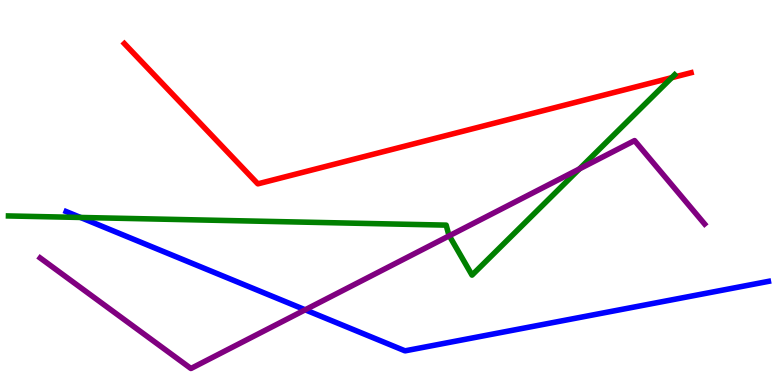[{'lines': ['blue', 'red'], 'intersections': []}, {'lines': ['green', 'red'], 'intersections': [{'x': 8.67, 'y': 7.98}]}, {'lines': ['purple', 'red'], 'intersections': []}, {'lines': ['blue', 'green'], 'intersections': [{'x': 1.04, 'y': 4.35}]}, {'lines': ['blue', 'purple'], 'intersections': [{'x': 3.94, 'y': 1.95}]}, {'lines': ['green', 'purple'], 'intersections': [{'x': 5.8, 'y': 3.88}, {'x': 7.48, 'y': 5.61}]}]